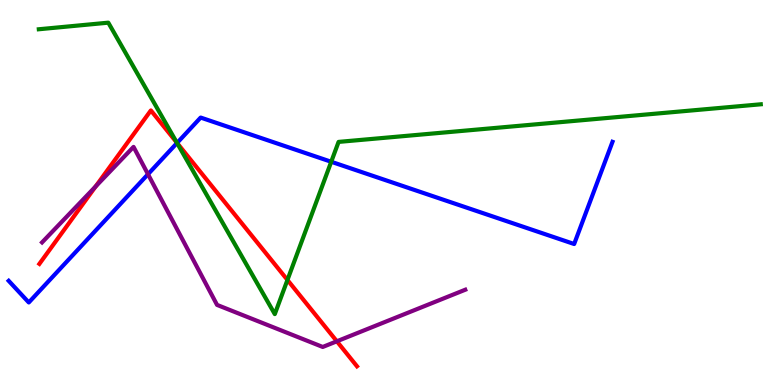[{'lines': ['blue', 'red'], 'intersections': [{'x': 2.28, 'y': 6.29}]}, {'lines': ['green', 'red'], 'intersections': [{'x': 2.28, 'y': 6.29}, {'x': 3.71, 'y': 2.73}]}, {'lines': ['purple', 'red'], 'intersections': [{'x': 1.23, 'y': 5.16}, {'x': 4.35, 'y': 1.14}]}, {'lines': ['blue', 'green'], 'intersections': [{'x': 2.28, 'y': 6.29}, {'x': 4.27, 'y': 5.8}]}, {'lines': ['blue', 'purple'], 'intersections': [{'x': 1.91, 'y': 5.47}]}, {'lines': ['green', 'purple'], 'intersections': []}]